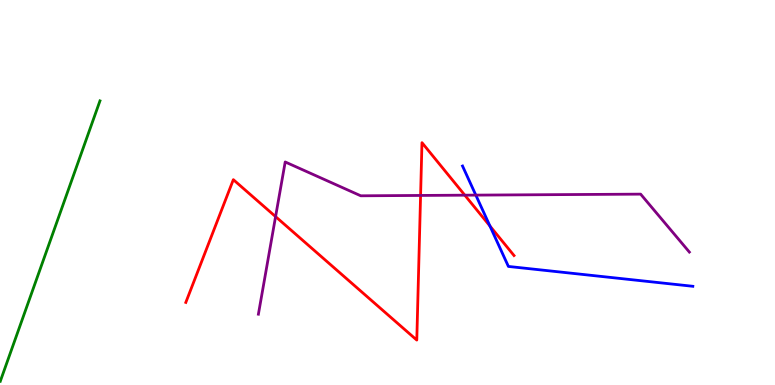[{'lines': ['blue', 'red'], 'intersections': [{'x': 6.32, 'y': 4.13}]}, {'lines': ['green', 'red'], 'intersections': []}, {'lines': ['purple', 'red'], 'intersections': [{'x': 3.56, 'y': 4.37}, {'x': 5.43, 'y': 4.92}, {'x': 6.0, 'y': 4.93}]}, {'lines': ['blue', 'green'], 'intersections': []}, {'lines': ['blue', 'purple'], 'intersections': [{'x': 6.14, 'y': 4.93}]}, {'lines': ['green', 'purple'], 'intersections': []}]